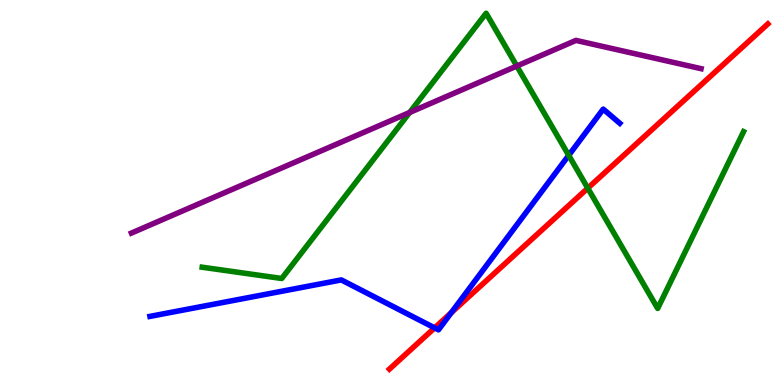[{'lines': ['blue', 'red'], 'intersections': [{'x': 5.61, 'y': 1.48}, {'x': 5.82, 'y': 1.88}]}, {'lines': ['green', 'red'], 'intersections': [{'x': 7.58, 'y': 5.11}]}, {'lines': ['purple', 'red'], 'intersections': []}, {'lines': ['blue', 'green'], 'intersections': [{'x': 7.34, 'y': 5.97}]}, {'lines': ['blue', 'purple'], 'intersections': []}, {'lines': ['green', 'purple'], 'intersections': [{'x': 5.29, 'y': 7.08}, {'x': 6.67, 'y': 8.28}]}]